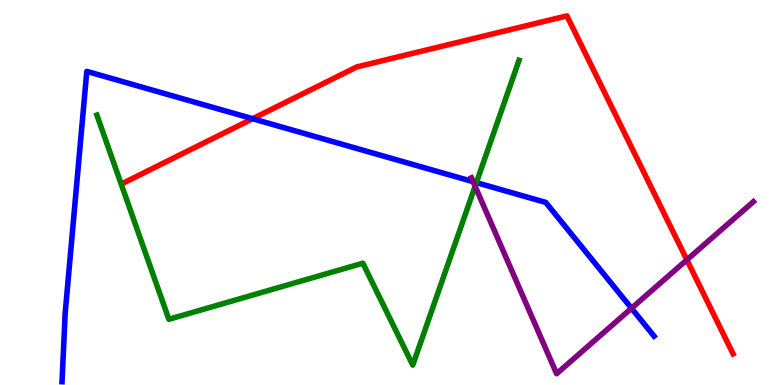[{'lines': ['blue', 'red'], 'intersections': [{'x': 3.26, 'y': 6.92}]}, {'lines': ['green', 'red'], 'intersections': []}, {'lines': ['purple', 'red'], 'intersections': [{'x': 8.86, 'y': 3.25}]}, {'lines': ['blue', 'green'], 'intersections': [{'x': 6.15, 'y': 5.26}]}, {'lines': ['blue', 'purple'], 'intersections': [{'x': 6.1, 'y': 5.28}, {'x': 8.15, 'y': 1.99}]}, {'lines': ['green', 'purple'], 'intersections': [{'x': 6.13, 'y': 5.16}]}]